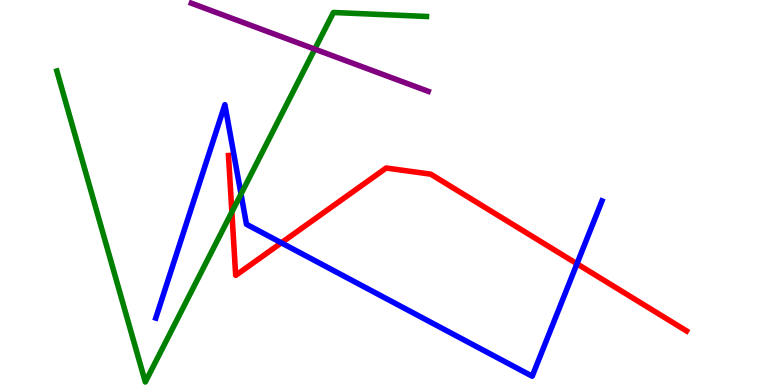[{'lines': ['blue', 'red'], 'intersections': [{'x': 3.63, 'y': 3.69}, {'x': 7.44, 'y': 3.15}]}, {'lines': ['green', 'red'], 'intersections': [{'x': 2.99, 'y': 4.49}]}, {'lines': ['purple', 'red'], 'intersections': []}, {'lines': ['blue', 'green'], 'intersections': [{'x': 3.11, 'y': 4.96}]}, {'lines': ['blue', 'purple'], 'intersections': []}, {'lines': ['green', 'purple'], 'intersections': [{'x': 4.06, 'y': 8.72}]}]